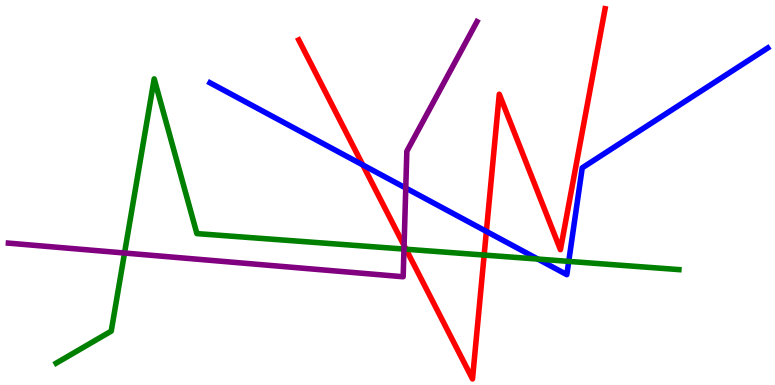[{'lines': ['blue', 'red'], 'intersections': [{'x': 4.68, 'y': 5.72}, {'x': 6.28, 'y': 3.99}]}, {'lines': ['green', 'red'], 'intersections': [{'x': 5.24, 'y': 3.53}, {'x': 6.25, 'y': 3.37}]}, {'lines': ['purple', 'red'], 'intersections': [{'x': 5.21, 'y': 3.62}]}, {'lines': ['blue', 'green'], 'intersections': [{'x': 6.94, 'y': 3.27}, {'x': 7.34, 'y': 3.21}]}, {'lines': ['blue', 'purple'], 'intersections': [{'x': 5.24, 'y': 5.12}]}, {'lines': ['green', 'purple'], 'intersections': [{'x': 1.61, 'y': 3.43}, {'x': 5.21, 'y': 3.53}]}]